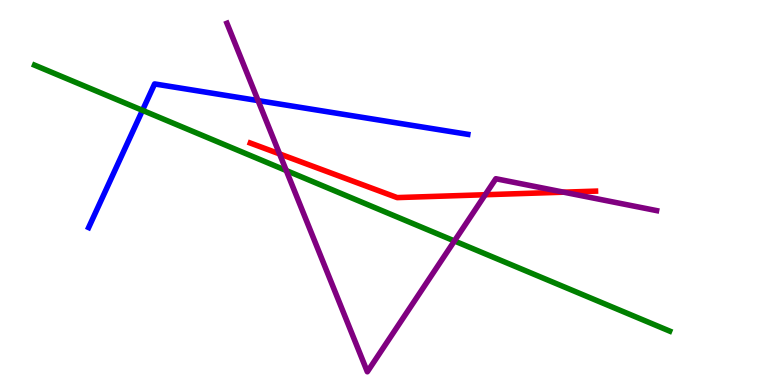[{'lines': ['blue', 'red'], 'intersections': []}, {'lines': ['green', 'red'], 'intersections': []}, {'lines': ['purple', 'red'], 'intersections': [{'x': 3.61, 'y': 6.0}, {'x': 6.26, 'y': 4.94}, {'x': 7.27, 'y': 5.01}]}, {'lines': ['blue', 'green'], 'intersections': [{'x': 1.84, 'y': 7.13}]}, {'lines': ['blue', 'purple'], 'intersections': [{'x': 3.33, 'y': 7.39}]}, {'lines': ['green', 'purple'], 'intersections': [{'x': 3.69, 'y': 5.57}, {'x': 5.86, 'y': 3.74}]}]